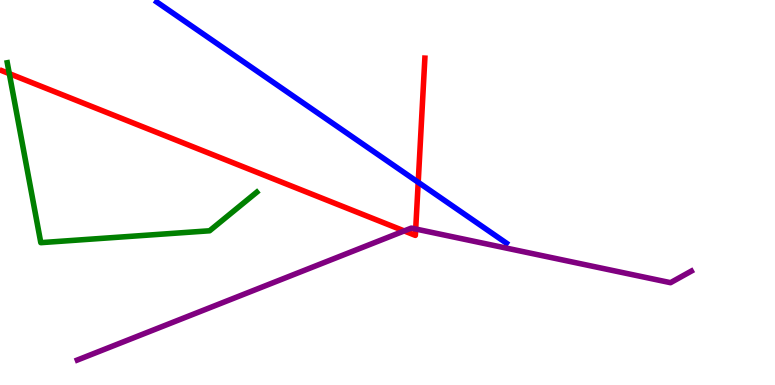[{'lines': ['blue', 'red'], 'intersections': [{'x': 5.4, 'y': 5.27}]}, {'lines': ['green', 'red'], 'intersections': [{'x': 0.12, 'y': 8.09}]}, {'lines': ['purple', 'red'], 'intersections': [{'x': 5.22, 'y': 4.0}, {'x': 5.36, 'y': 4.05}]}, {'lines': ['blue', 'green'], 'intersections': []}, {'lines': ['blue', 'purple'], 'intersections': []}, {'lines': ['green', 'purple'], 'intersections': []}]